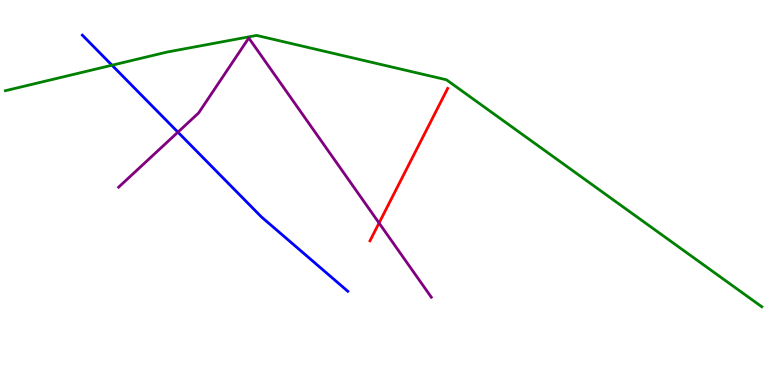[{'lines': ['blue', 'red'], 'intersections': []}, {'lines': ['green', 'red'], 'intersections': []}, {'lines': ['purple', 'red'], 'intersections': [{'x': 4.89, 'y': 4.21}]}, {'lines': ['blue', 'green'], 'intersections': [{'x': 1.44, 'y': 8.31}]}, {'lines': ['blue', 'purple'], 'intersections': [{'x': 2.3, 'y': 6.57}]}, {'lines': ['green', 'purple'], 'intersections': []}]